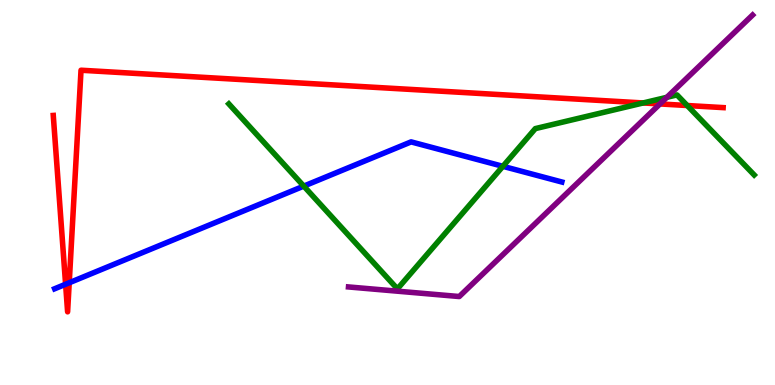[{'lines': ['blue', 'red'], 'intersections': [{'x': 0.846, 'y': 2.62}, {'x': 0.893, 'y': 2.66}]}, {'lines': ['green', 'red'], 'intersections': [{'x': 8.3, 'y': 7.33}, {'x': 8.87, 'y': 7.26}]}, {'lines': ['purple', 'red'], 'intersections': [{'x': 8.52, 'y': 7.3}]}, {'lines': ['blue', 'green'], 'intersections': [{'x': 3.92, 'y': 5.17}, {'x': 6.49, 'y': 5.68}]}, {'lines': ['blue', 'purple'], 'intersections': []}, {'lines': ['green', 'purple'], 'intersections': [{'x': 8.6, 'y': 7.47}]}]